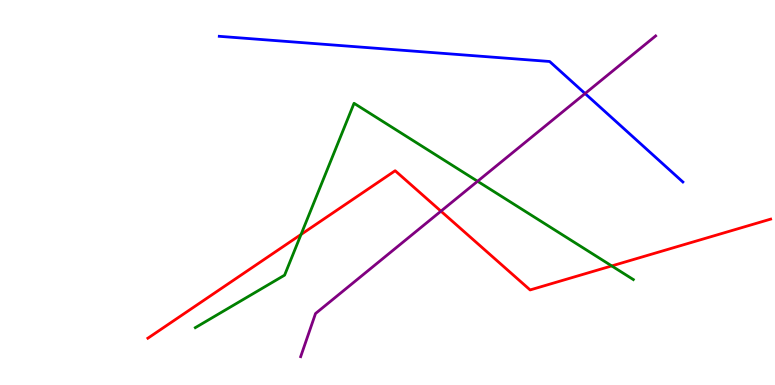[{'lines': ['blue', 'red'], 'intersections': []}, {'lines': ['green', 'red'], 'intersections': [{'x': 3.88, 'y': 3.91}, {'x': 7.89, 'y': 3.09}]}, {'lines': ['purple', 'red'], 'intersections': [{'x': 5.69, 'y': 4.52}]}, {'lines': ['blue', 'green'], 'intersections': []}, {'lines': ['blue', 'purple'], 'intersections': [{'x': 7.55, 'y': 7.57}]}, {'lines': ['green', 'purple'], 'intersections': [{'x': 6.16, 'y': 5.29}]}]